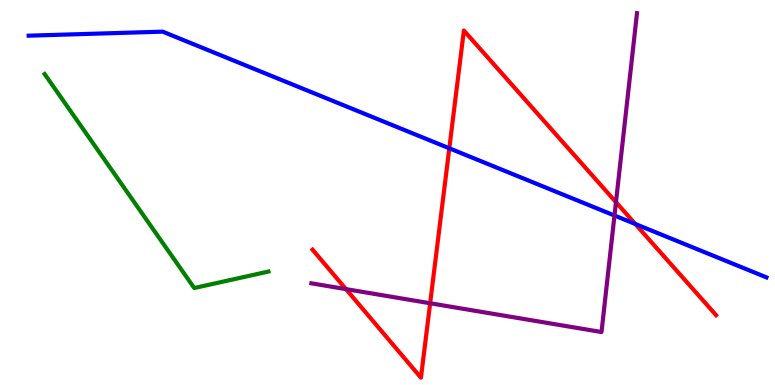[{'lines': ['blue', 'red'], 'intersections': [{'x': 5.8, 'y': 6.15}, {'x': 8.2, 'y': 4.18}]}, {'lines': ['green', 'red'], 'intersections': []}, {'lines': ['purple', 'red'], 'intersections': [{'x': 4.46, 'y': 2.49}, {'x': 5.55, 'y': 2.12}, {'x': 7.95, 'y': 4.75}]}, {'lines': ['blue', 'green'], 'intersections': []}, {'lines': ['blue', 'purple'], 'intersections': [{'x': 7.93, 'y': 4.4}]}, {'lines': ['green', 'purple'], 'intersections': []}]